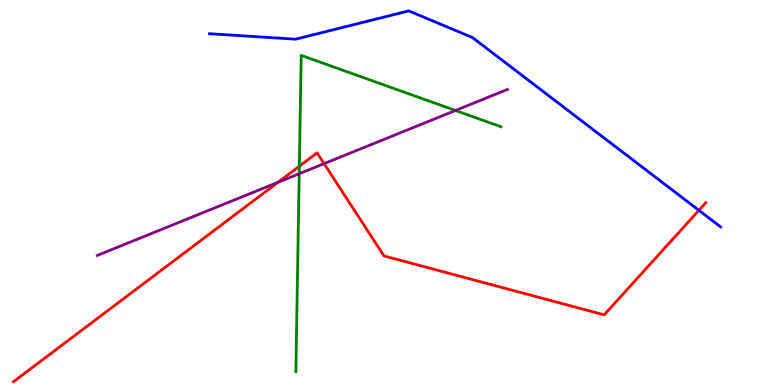[{'lines': ['blue', 'red'], 'intersections': [{'x': 9.02, 'y': 4.54}]}, {'lines': ['green', 'red'], 'intersections': [{'x': 3.86, 'y': 5.68}]}, {'lines': ['purple', 'red'], 'intersections': [{'x': 3.59, 'y': 5.26}, {'x': 4.18, 'y': 5.75}]}, {'lines': ['blue', 'green'], 'intersections': []}, {'lines': ['blue', 'purple'], 'intersections': []}, {'lines': ['green', 'purple'], 'intersections': [{'x': 3.86, 'y': 5.49}, {'x': 5.88, 'y': 7.13}]}]